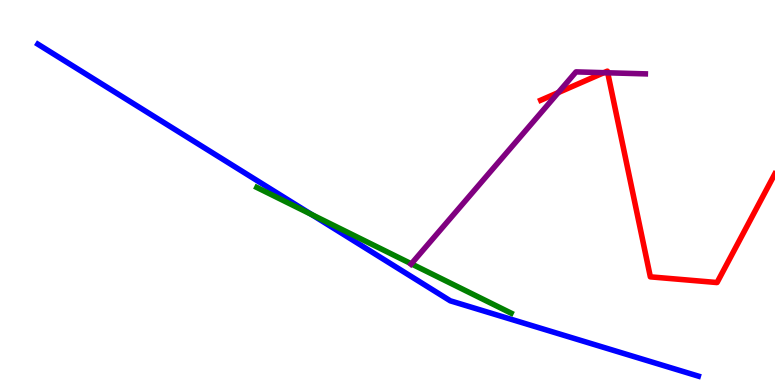[{'lines': ['blue', 'red'], 'intersections': []}, {'lines': ['green', 'red'], 'intersections': []}, {'lines': ['purple', 'red'], 'intersections': [{'x': 7.2, 'y': 7.6}, {'x': 7.79, 'y': 8.11}, {'x': 7.84, 'y': 8.11}]}, {'lines': ['blue', 'green'], 'intersections': [{'x': 4.02, 'y': 4.43}]}, {'lines': ['blue', 'purple'], 'intersections': []}, {'lines': ['green', 'purple'], 'intersections': [{'x': 5.31, 'y': 3.15}]}]